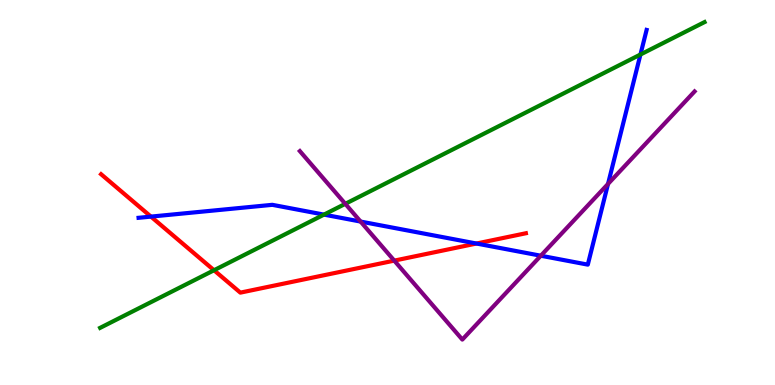[{'lines': ['blue', 'red'], 'intersections': [{'x': 1.95, 'y': 4.37}, {'x': 6.15, 'y': 3.67}]}, {'lines': ['green', 'red'], 'intersections': [{'x': 2.76, 'y': 2.98}]}, {'lines': ['purple', 'red'], 'intersections': [{'x': 5.09, 'y': 3.23}]}, {'lines': ['blue', 'green'], 'intersections': [{'x': 4.18, 'y': 4.43}, {'x': 8.26, 'y': 8.58}]}, {'lines': ['blue', 'purple'], 'intersections': [{'x': 4.65, 'y': 4.25}, {'x': 6.98, 'y': 3.36}, {'x': 7.85, 'y': 5.22}]}, {'lines': ['green', 'purple'], 'intersections': [{'x': 4.46, 'y': 4.71}]}]